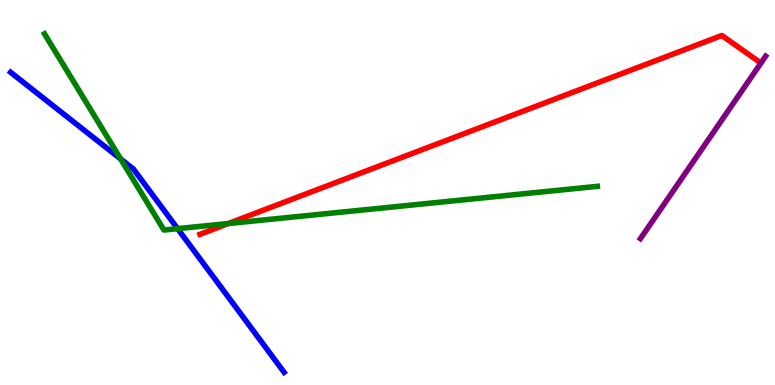[{'lines': ['blue', 'red'], 'intersections': []}, {'lines': ['green', 'red'], 'intersections': [{'x': 2.95, 'y': 4.19}]}, {'lines': ['purple', 'red'], 'intersections': []}, {'lines': ['blue', 'green'], 'intersections': [{'x': 1.56, 'y': 5.87}, {'x': 2.29, 'y': 4.06}]}, {'lines': ['blue', 'purple'], 'intersections': []}, {'lines': ['green', 'purple'], 'intersections': []}]